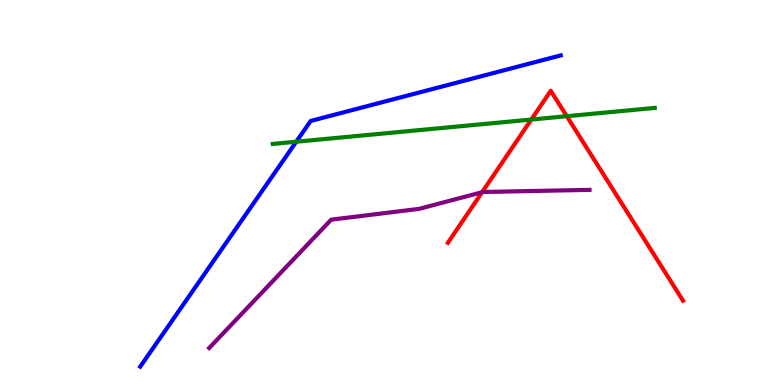[{'lines': ['blue', 'red'], 'intersections': []}, {'lines': ['green', 'red'], 'intersections': [{'x': 6.86, 'y': 6.89}, {'x': 7.31, 'y': 6.98}]}, {'lines': ['purple', 'red'], 'intersections': [{'x': 6.22, 'y': 5.01}]}, {'lines': ['blue', 'green'], 'intersections': [{'x': 3.82, 'y': 6.32}]}, {'lines': ['blue', 'purple'], 'intersections': []}, {'lines': ['green', 'purple'], 'intersections': []}]